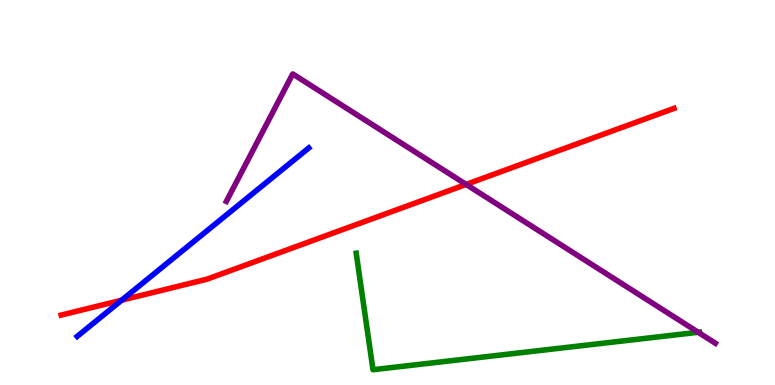[{'lines': ['blue', 'red'], 'intersections': [{'x': 1.57, 'y': 2.2}]}, {'lines': ['green', 'red'], 'intersections': []}, {'lines': ['purple', 'red'], 'intersections': [{'x': 6.01, 'y': 5.21}]}, {'lines': ['blue', 'green'], 'intersections': []}, {'lines': ['blue', 'purple'], 'intersections': []}, {'lines': ['green', 'purple'], 'intersections': [{'x': 9.01, 'y': 1.37}]}]